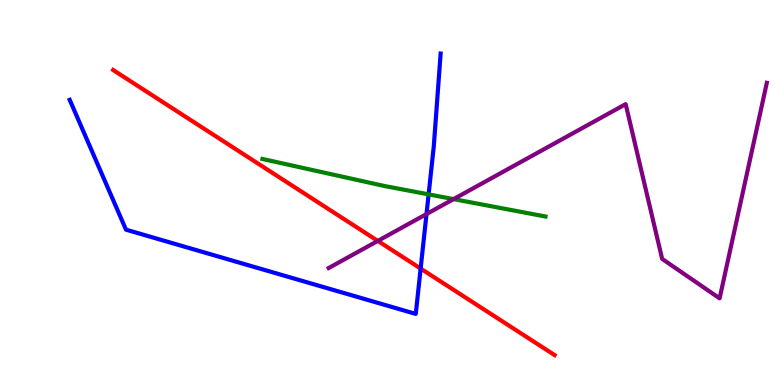[{'lines': ['blue', 'red'], 'intersections': [{'x': 5.43, 'y': 3.02}]}, {'lines': ['green', 'red'], 'intersections': []}, {'lines': ['purple', 'red'], 'intersections': [{'x': 4.87, 'y': 3.74}]}, {'lines': ['blue', 'green'], 'intersections': [{'x': 5.53, 'y': 4.95}]}, {'lines': ['blue', 'purple'], 'intersections': [{'x': 5.5, 'y': 4.44}]}, {'lines': ['green', 'purple'], 'intersections': [{'x': 5.85, 'y': 4.83}]}]